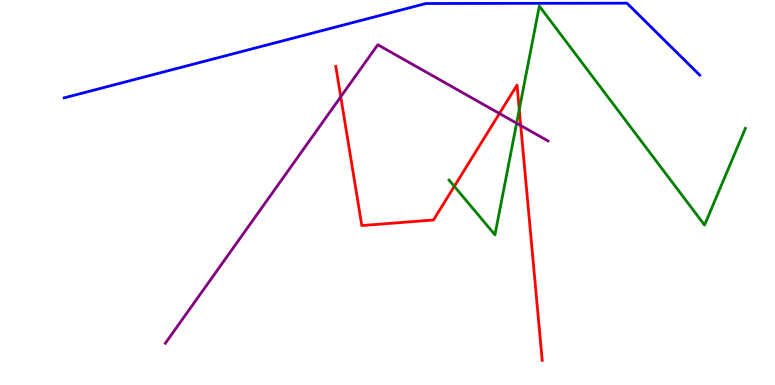[{'lines': ['blue', 'red'], 'intersections': []}, {'lines': ['green', 'red'], 'intersections': [{'x': 5.86, 'y': 5.16}, {'x': 6.7, 'y': 7.15}]}, {'lines': ['purple', 'red'], 'intersections': [{'x': 4.4, 'y': 7.49}, {'x': 6.44, 'y': 7.05}, {'x': 6.72, 'y': 6.74}]}, {'lines': ['blue', 'green'], 'intersections': []}, {'lines': ['blue', 'purple'], 'intersections': []}, {'lines': ['green', 'purple'], 'intersections': [{'x': 6.67, 'y': 6.8}]}]